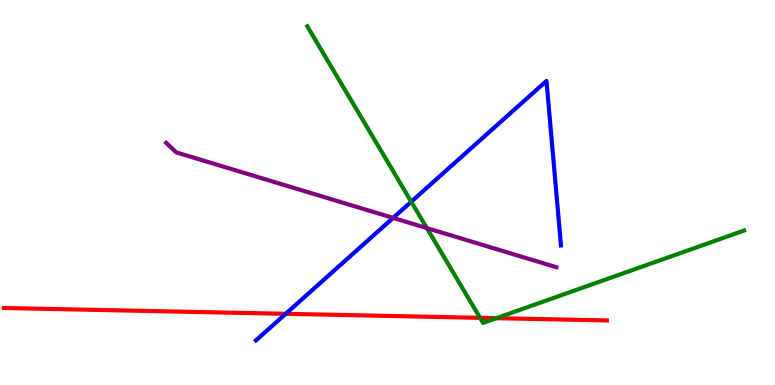[{'lines': ['blue', 'red'], 'intersections': [{'x': 3.69, 'y': 1.85}]}, {'lines': ['green', 'red'], 'intersections': [{'x': 6.19, 'y': 1.74}, {'x': 6.41, 'y': 1.74}]}, {'lines': ['purple', 'red'], 'intersections': []}, {'lines': ['blue', 'green'], 'intersections': [{'x': 5.31, 'y': 4.76}]}, {'lines': ['blue', 'purple'], 'intersections': [{'x': 5.07, 'y': 4.34}]}, {'lines': ['green', 'purple'], 'intersections': [{'x': 5.51, 'y': 4.08}]}]